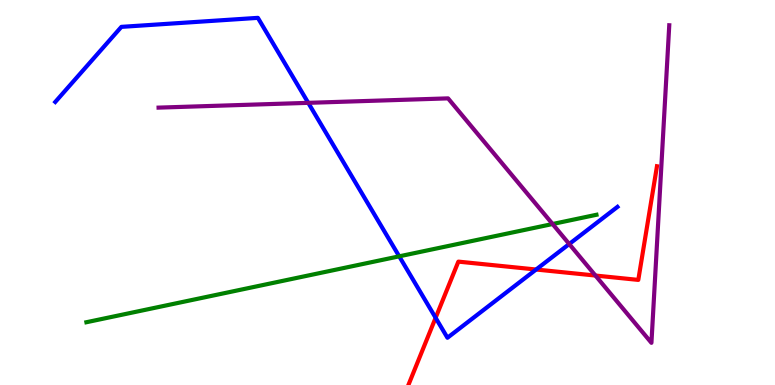[{'lines': ['blue', 'red'], 'intersections': [{'x': 5.62, 'y': 1.75}, {'x': 6.92, 'y': 3.0}]}, {'lines': ['green', 'red'], 'intersections': []}, {'lines': ['purple', 'red'], 'intersections': [{'x': 7.68, 'y': 2.84}]}, {'lines': ['blue', 'green'], 'intersections': [{'x': 5.15, 'y': 3.34}]}, {'lines': ['blue', 'purple'], 'intersections': [{'x': 3.98, 'y': 7.33}, {'x': 7.34, 'y': 3.66}]}, {'lines': ['green', 'purple'], 'intersections': [{'x': 7.13, 'y': 4.18}]}]